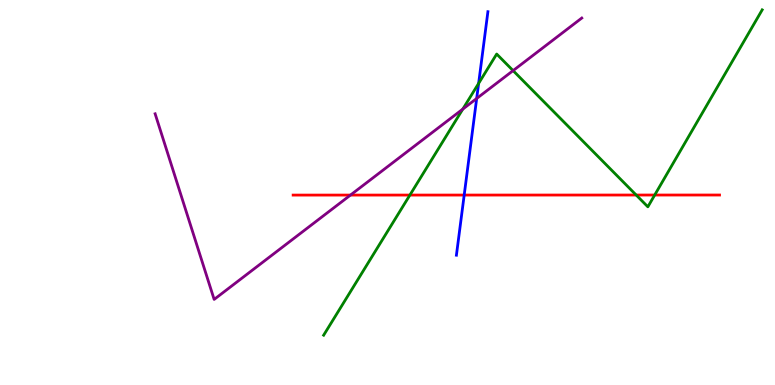[{'lines': ['blue', 'red'], 'intersections': [{'x': 5.99, 'y': 4.93}]}, {'lines': ['green', 'red'], 'intersections': [{'x': 5.29, 'y': 4.93}, {'x': 8.21, 'y': 4.93}, {'x': 8.45, 'y': 4.93}]}, {'lines': ['purple', 'red'], 'intersections': [{'x': 4.52, 'y': 4.93}]}, {'lines': ['blue', 'green'], 'intersections': [{'x': 6.18, 'y': 7.83}]}, {'lines': ['blue', 'purple'], 'intersections': [{'x': 6.15, 'y': 7.44}]}, {'lines': ['green', 'purple'], 'intersections': [{'x': 5.97, 'y': 7.17}, {'x': 6.62, 'y': 8.17}]}]